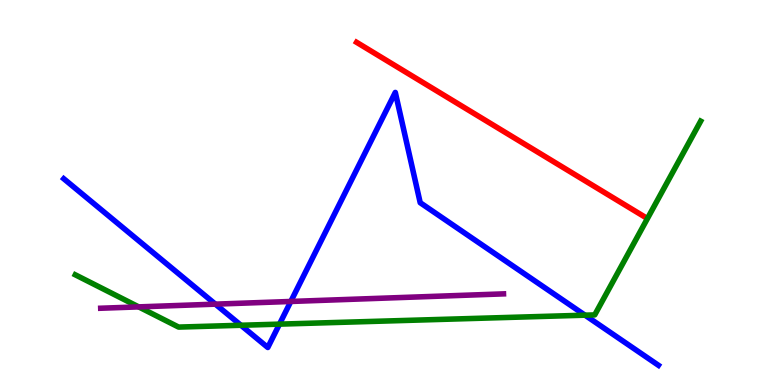[{'lines': ['blue', 'red'], 'intersections': []}, {'lines': ['green', 'red'], 'intersections': []}, {'lines': ['purple', 'red'], 'intersections': []}, {'lines': ['blue', 'green'], 'intersections': [{'x': 3.11, 'y': 1.55}, {'x': 3.61, 'y': 1.58}, {'x': 7.55, 'y': 1.81}]}, {'lines': ['blue', 'purple'], 'intersections': [{'x': 2.78, 'y': 2.1}, {'x': 3.75, 'y': 2.17}]}, {'lines': ['green', 'purple'], 'intersections': [{'x': 1.79, 'y': 2.03}]}]